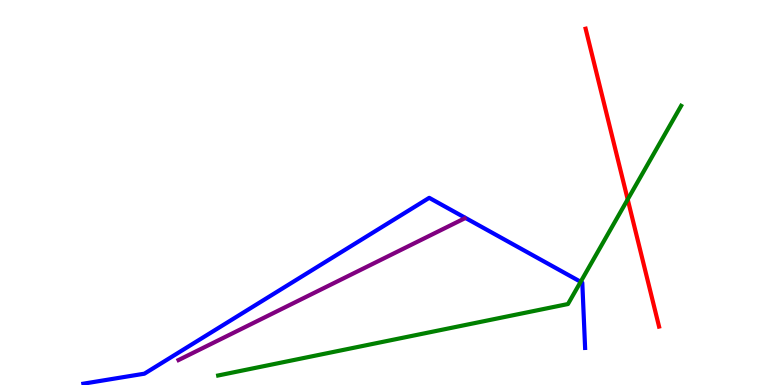[{'lines': ['blue', 'red'], 'intersections': []}, {'lines': ['green', 'red'], 'intersections': [{'x': 8.1, 'y': 4.82}]}, {'lines': ['purple', 'red'], 'intersections': []}, {'lines': ['blue', 'green'], 'intersections': [{'x': 7.49, 'y': 2.68}]}, {'lines': ['blue', 'purple'], 'intersections': []}, {'lines': ['green', 'purple'], 'intersections': []}]